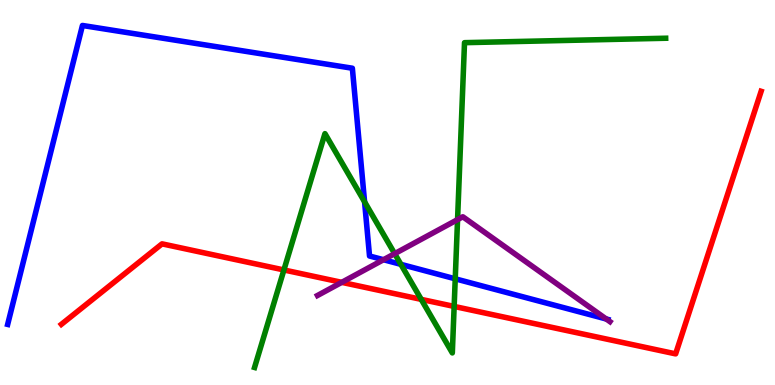[{'lines': ['blue', 'red'], 'intersections': []}, {'lines': ['green', 'red'], 'intersections': [{'x': 3.66, 'y': 2.99}, {'x': 5.44, 'y': 2.22}, {'x': 5.86, 'y': 2.04}]}, {'lines': ['purple', 'red'], 'intersections': [{'x': 4.41, 'y': 2.67}]}, {'lines': ['blue', 'green'], 'intersections': [{'x': 4.7, 'y': 4.76}, {'x': 5.17, 'y': 3.13}, {'x': 5.87, 'y': 2.76}]}, {'lines': ['blue', 'purple'], 'intersections': [{'x': 4.95, 'y': 3.25}, {'x': 7.82, 'y': 1.71}]}, {'lines': ['green', 'purple'], 'intersections': [{'x': 5.09, 'y': 3.41}, {'x': 5.9, 'y': 4.3}]}]